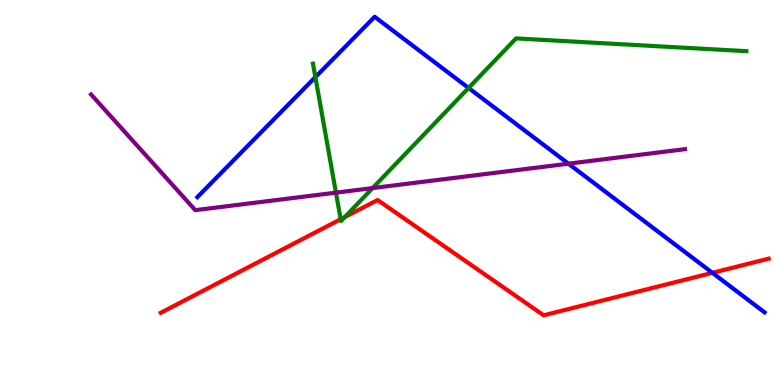[{'lines': ['blue', 'red'], 'intersections': [{'x': 9.19, 'y': 2.91}]}, {'lines': ['green', 'red'], 'intersections': [{'x': 4.4, 'y': 4.31}, {'x': 4.45, 'y': 4.36}]}, {'lines': ['purple', 'red'], 'intersections': []}, {'lines': ['blue', 'green'], 'intersections': [{'x': 4.07, 'y': 8.0}, {'x': 6.05, 'y': 7.72}]}, {'lines': ['blue', 'purple'], 'intersections': [{'x': 7.33, 'y': 5.75}]}, {'lines': ['green', 'purple'], 'intersections': [{'x': 4.33, 'y': 5.0}, {'x': 4.81, 'y': 5.11}]}]